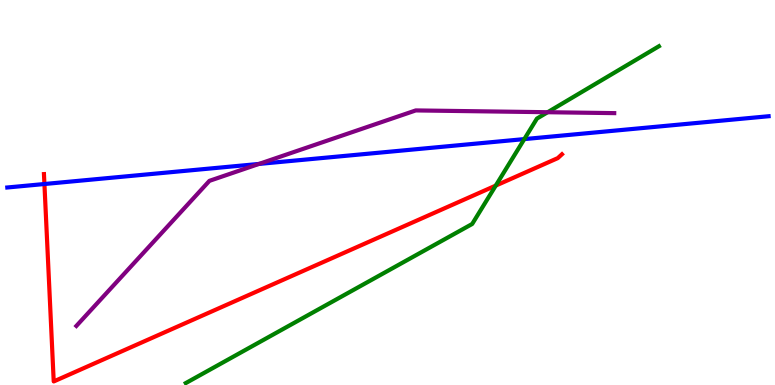[{'lines': ['blue', 'red'], 'intersections': [{'x': 0.573, 'y': 5.22}]}, {'lines': ['green', 'red'], 'intersections': [{'x': 6.4, 'y': 5.18}]}, {'lines': ['purple', 'red'], 'intersections': []}, {'lines': ['blue', 'green'], 'intersections': [{'x': 6.77, 'y': 6.39}]}, {'lines': ['blue', 'purple'], 'intersections': [{'x': 3.34, 'y': 5.74}]}, {'lines': ['green', 'purple'], 'intersections': [{'x': 7.07, 'y': 7.09}]}]